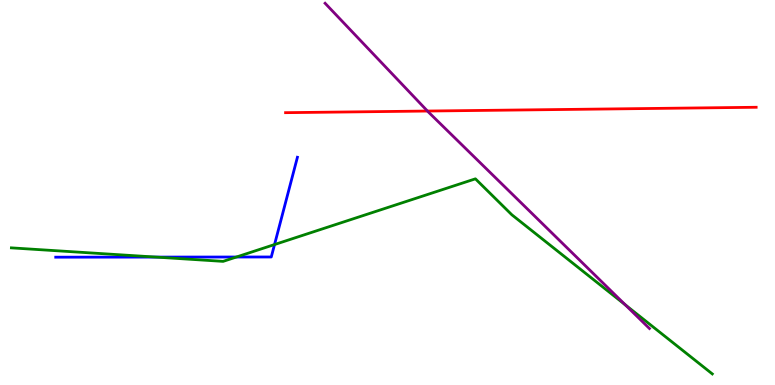[{'lines': ['blue', 'red'], 'intersections': []}, {'lines': ['green', 'red'], 'intersections': []}, {'lines': ['purple', 'red'], 'intersections': [{'x': 5.52, 'y': 7.12}]}, {'lines': ['blue', 'green'], 'intersections': [{'x': 2.01, 'y': 3.32}, {'x': 3.05, 'y': 3.32}, {'x': 3.54, 'y': 3.65}]}, {'lines': ['blue', 'purple'], 'intersections': []}, {'lines': ['green', 'purple'], 'intersections': [{'x': 8.07, 'y': 2.08}]}]